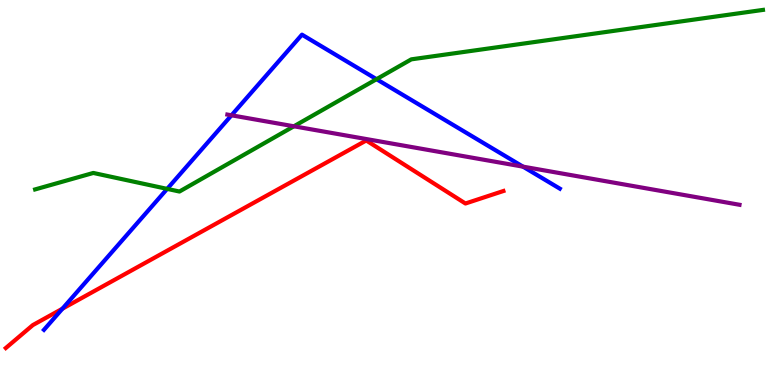[{'lines': ['blue', 'red'], 'intersections': [{'x': 0.806, 'y': 1.98}]}, {'lines': ['green', 'red'], 'intersections': []}, {'lines': ['purple', 'red'], 'intersections': []}, {'lines': ['blue', 'green'], 'intersections': [{'x': 2.16, 'y': 5.09}, {'x': 4.86, 'y': 7.94}]}, {'lines': ['blue', 'purple'], 'intersections': [{'x': 2.99, 'y': 7.01}, {'x': 6.75, 'y': 5.67}]}, {'lines': ['green', 'purple'], 'intersections': [{'x': 3.79, 'y': 6.72}]}]